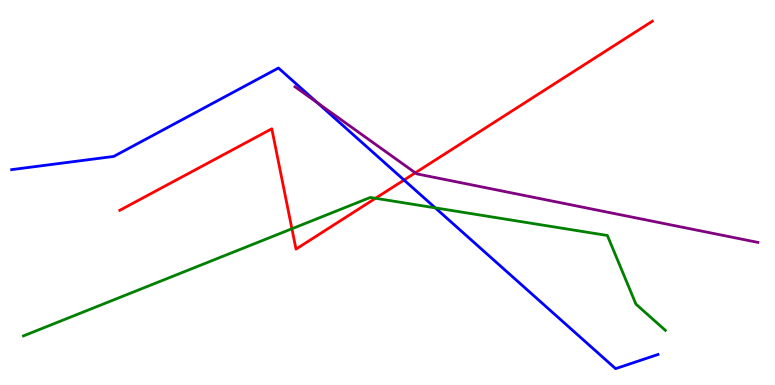[{'lines': ['blue', 'red'], 'intersections': [{'x': 5.21, 'y': 5.32}]}, {'lines': ['green', 'red'], 'intersections': [{'x': 3.77, 'y': 4.06}, {'x': 4.85, 'y': 4.85}]}, {'lines': ['purple', 'red'], 'intersections': [{'x': 5.36, 'y': 5.51}]}, {'lines': ['blue', 'green'], 'intersections': [{'x': 5.62, 'y': 4.6}]}, {'lines': ['blue', 'purple'], 'intersections': [{'x': 4.1, 'y': 7.33}]}, {'lines': ['green', 'purple'], 'intersections': []}]